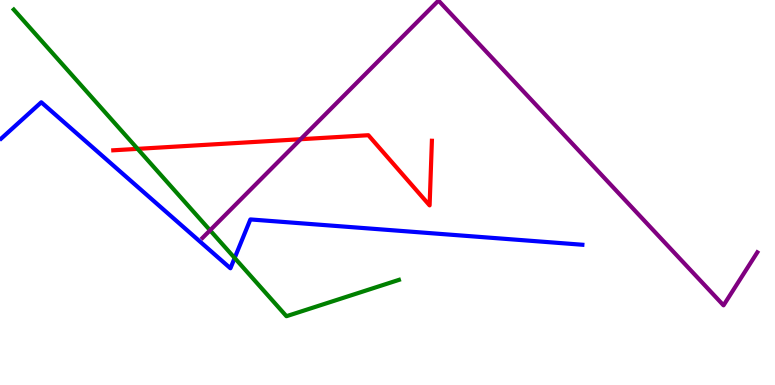[{'lines': ['blue', 'red'], 'intersections': []}, {'lines': ['green', 'red'], 'intersections': [{'x': 1.78, 'y': 6.13}]}, {'lines': ['purple', 'red'], 'intersections': [{'x': 3.88, 'y': 6.38}]}, {'lines': ['blue', 'green'], 'intersections': [{'x': 3.03, 'y': 3.3}]}, {'lines': ['blue', 'purple'], 'intersections': []}, {'lines': ['green', 'purple'], 'intersections': [{'x': 2.71, 'y': 4.02}]}]